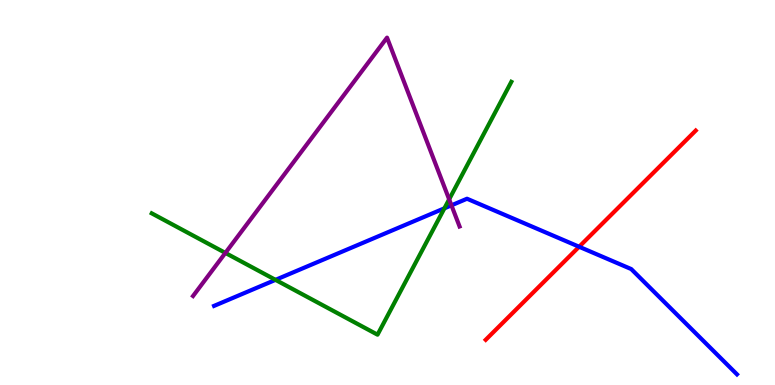[{'lines': ['blue', 'red'], 'intersections': [{'x': 7.47, 'y': 3.59}]}, {'lines': ['green', 'red'], 'intersections': []}, {'lines': ['purple', 'red'], 'intersections': []}, {'lines': ['blue', 'green'], 'intersections': [{'x': 3.55, 'y': 2.73}, {'x': 5.73, 'y': 4.59}]}, {'lines': ['blue', 'purple'], 'intersections': [{'x': 5.83, 'y': 4.67}]}, {'lines': ['green', 'purple'], 'intersections': [{'x': 2.91, 'y': 3.43}, {'x': 5.8, 'y': 4.82}]}]